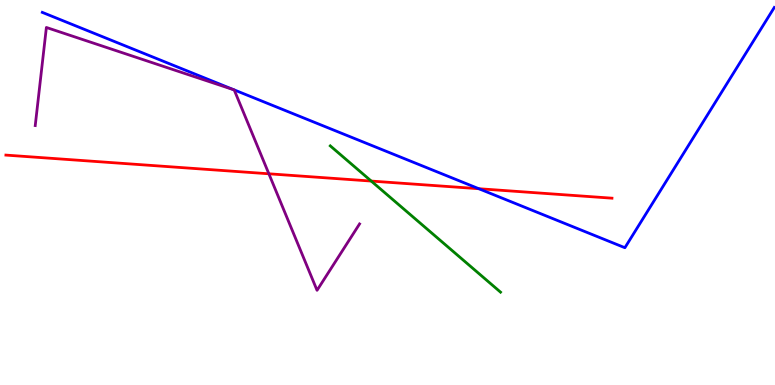[{'lines': ['blue', 'red'], 'intersections': [{'x': 6.18, 'y': 5.1}]}, {'lines': ['green', 'red'], 'intersections': [{'x': 4.79, 'y': 5.3}]}, {'lines': ['purple', 'red'], 'intersections': [{'x': 3.47, 'y': 5.49}]}, {'lines': ['blue', 'green'], 'intersections': []}, {'lines': ['blue', 'purple'], 'intersections': []}, {'lines': ['green', 'purple'], 'intersections': []}]